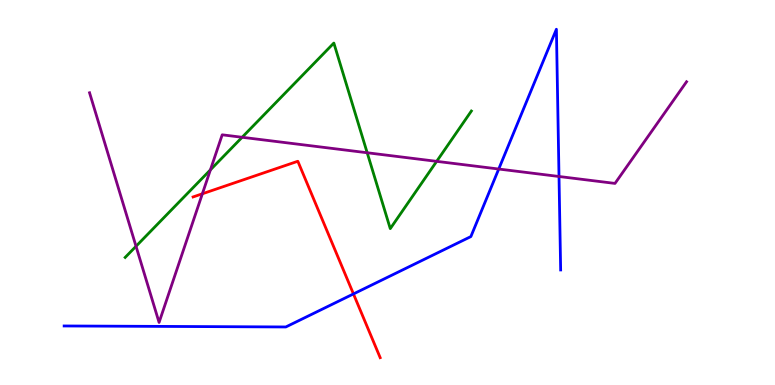[{'lines': ['blue', 'red'], 'intersections': [{'x': 4.56, 'y': 2.37}]}, {'lines': ['green', 'red'], 'intersections': []}, {'lines': ['purple', 'red'], 'intersections': [{'x': 2.61, 'y': 4.97}]}, {'lines': ['blue', 'green'], 'intersections': []}, {'lines': ['blue', 'purple'], 'intersections': [{'x': 6.44, 'y': 5.61}, {'x': 7.21, 'y': 5.42}]}, {'lines': ['green', 'purple'], 'intersections': [{'x': 1.76, 'y': 3.6}, {'x': 2.72, 'y': 5.59}, {'x': 3.12, 'y': 6.43}, {'x': 4.74, 'y': 6.03}, {'x': 5.63, 'y': 5.81}]}]